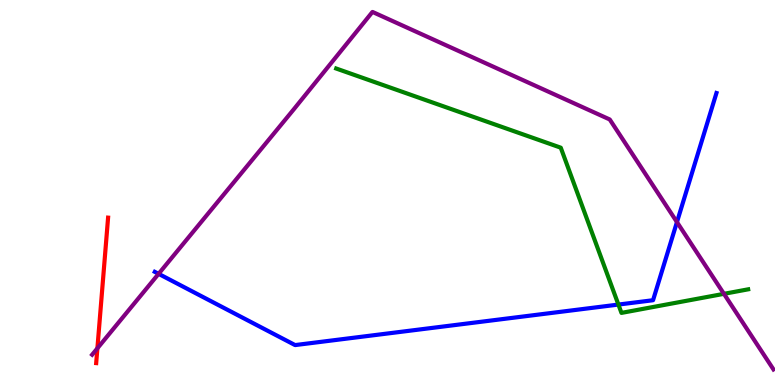[{'lines': ['blue', 'red'], 'intersections': []}, {'lines': ['green', 'red'], 'intersections': []}, {'lines': ['purple', 'red'], 'intersections': [{'x': 1.26, 'y': 0.953}]}, {'lines': ['blue', 'green'], 'intersections': [{'x': 7.98, 'y': 2.09}]}, {'lines': ['blue', 'purple'], 'intersections': [{'x': 2.05, 'y': 2.89}, {'x': 8.73, 'y': 4.23}]}, {'lines': ['green', 'purple'], 'intersections': [{'x': 9.34, 'y': 2.37}]}]